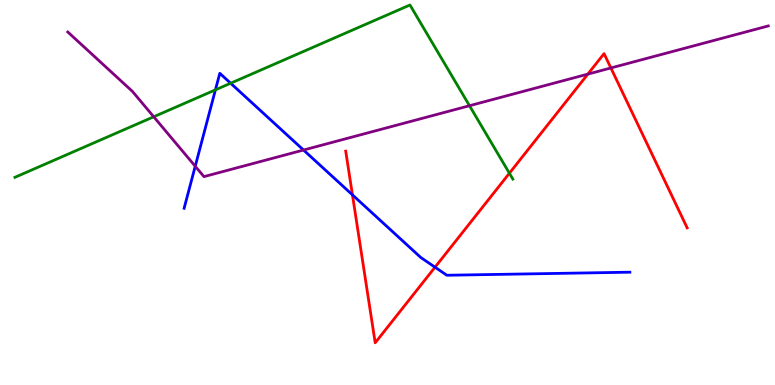[{'lines': ['blue', 'red'], 'intersections': [{'x': 4.55, 'y': 4.94}, {'x': 5.61, 'y': 3.06}]}, {'lines': ['green', 'red'], 'intersections': [{'x': 6.57, 'y': 5.5}]}, {'lines': ['purple', 'red'], 'intersections': [{'x': 7.58, 'y': 8.07}, {'x': 7.88, 'y': 8.23}]}, {'lines': ['blue', 'green'], 'intersections': [{'x': 2.78, 'y': 7.67}, {'x': 2.98, 'y': 7.84}]}, {'lines': ['blue', 'purple'], 'intersections': [{'x': 2.52, 'y': 5.68}, {'x': 3.92, 'y': 6.1}]}, {'lines': ['green', 'purple'], 'intersections': [{'x': 1.98, 'y': 6.97}, {'x': 6.06, 'y': 7.25}]}]